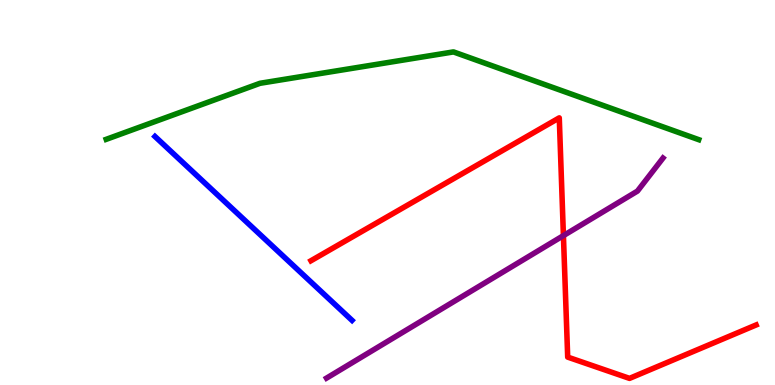[{'lines': ['blue', 'red'], 'intersections': []}, {'lines': ['green', 'red'], 'intersections': []}, {'lines': ['purple', 'red'], 'intersections': [{'x': 7.27, 'y': 3.88}]}, {'lines': ['blue', 'green'], 'intersections': []}, {'lines': ['blue', 'purple'], 'intersections': []}, {'lines': ['green', 'purple'], 'intersections': []}]